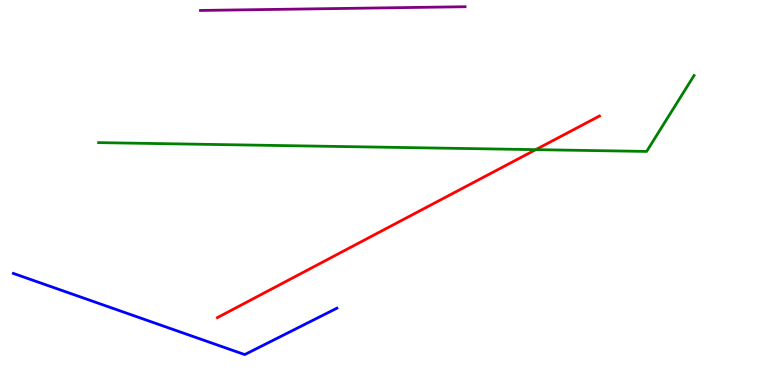[{'lines': ['blue', 'red'], 'intersections': []}, {'lines': ['green', 'red'], 'intersections': [{'x': 6.91, 'y': 6.11}]}, {'lines': ['purple', 'red'], 'intersections': []}, {'lines': ['blue', 'green'], 'intersections': []}, {'lines': ['blue', 'purple'], 'intersections': []}, {'lines': ['green', 'purple'], 'intersections': []}]